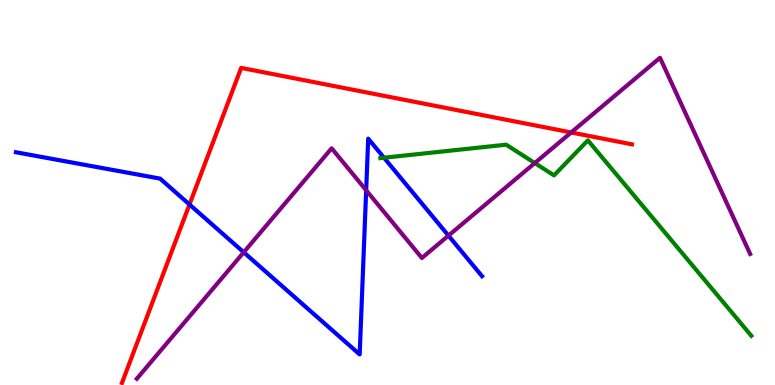[{'lines': ['blue', 'red'], 'intersections': [{'x': 2.44, 'y': 4.69}]}, {'lines': ['green', 'red'], 'intersections': []}, {'lines': ['purple', 'red'], 'intersections': [{'x': 7.37, 'y': 6.56}]}, {'lines': ['blue', 'green'], 'intersections': [{'x': 4.95, 'y': 5.9}]}, {'lines': ['blue', 'purple'], 'intersections': [{'x': 3.14, 'y': 3.45}, {'x': 4.72, 'y': 5.06}, {'x': 5.79, 'y': 3.88}]}, {'lines': ['green', 'purple'], 'intersections': [{'x': 6.9, 'y': 5.77}]}]